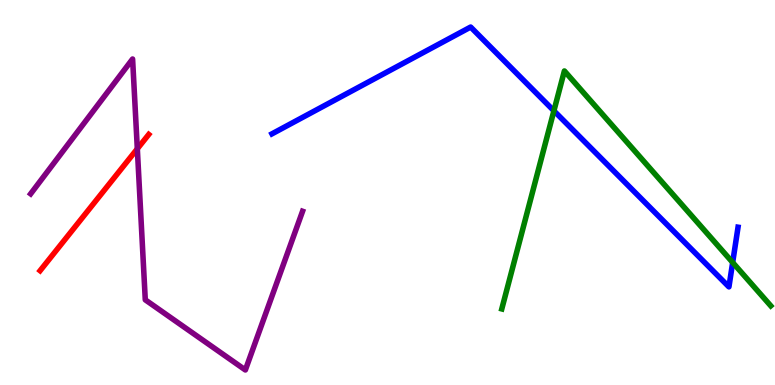[{'lines': ['blue', 'red'], 'intersections': []}, {'lines': ['green', 'red'], 'intersections': []}, {'lines': ['purple', 'red'], 'intersections': [{'x': 1.77, 'y': 6.14}]}, {'lines': ['blue', 'green'], 'intersections': [{'x': 7.15, 'y': 7.12}, {'x': 9.45, 'y': 3.18}]}, {'lines': ['blue', 'purple'], 'intersections': []}, {'lines': ['green', 'purple'], 'intersections': []}]